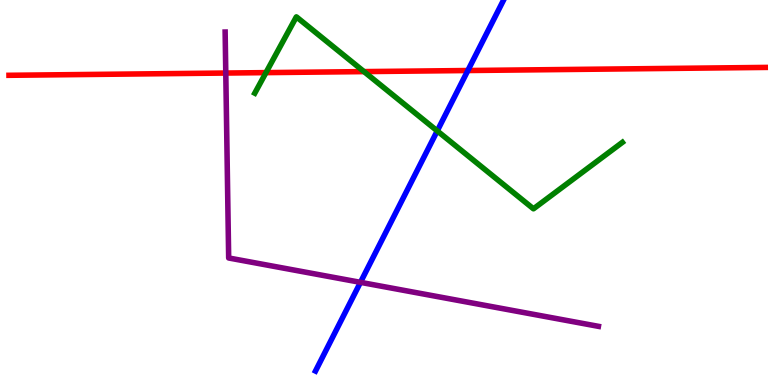[{'lines': ['blue', 'red'], 'intersections': [{'x': 6.04, 'y': 8.17}]}, {'lines': ['green', 'red'], 'intersections': [{'x': 3.43, 'y': 8.11}, {'x': 4.7, 'y': 8.14}]}, {'lines': ['purple', 'red'], 'intersections': [{'x': 2.91, 'y': 8.1}]}, {'lines': ['blue', 'green'], 'intersections': [{'x': 5.64, 'y': 6.6}]}, {'lines': ['blue', 'purple'], 'intersections': [{'x': 4.65, 'y': 2.67}]}, {'lines': ['green', 'purple'], 'intersections': []}]